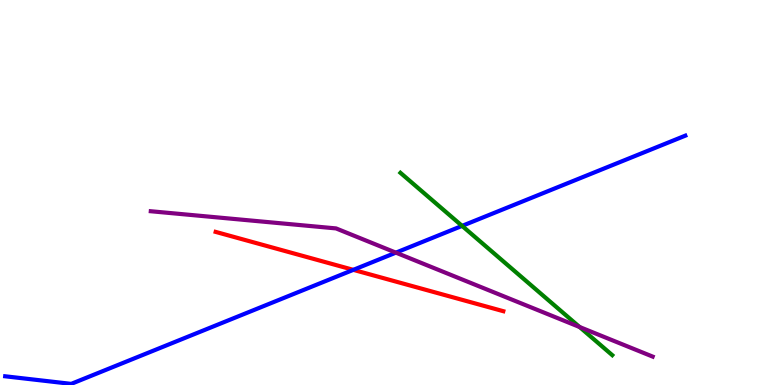[{'lines': ['blue', 'red'], 'intersections': [{'x': 4.56, 'y': 2.99}]}, {'lines': ['green', 'red'], 'intersections': []}, {'lines': ['purple', 'red'], 'intersections': []}, {'lines': ['blue', 'green'], 'intersections': [{'x': 5.96, 'y': 4.13}]}, {'lines': ['blue', 'purple'], 'intersections': [{'x': 5.11, 'y': 3.44}]}, {'lines': ['green', 'purple'], 'intersections': [{'x': 7.48, 'y': 1.51}]}]